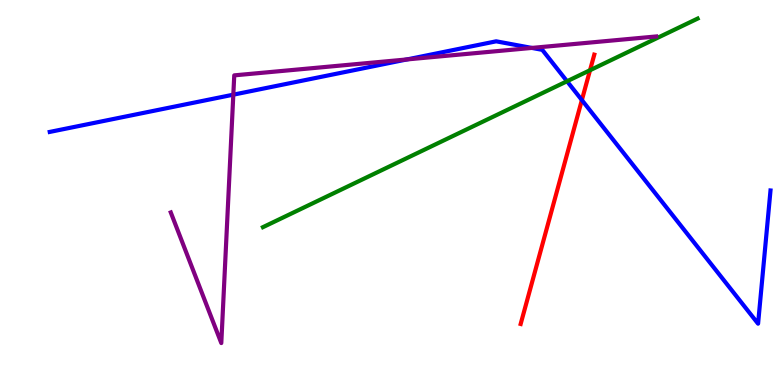[{'lines': ['blue', 'red'], 'intersections': [{'x': 7.51, 'y': 7.4}]}, {'lines': ['green', 'red'], 'intersections': [{'x': 7.61, 'y': 8.18}]}, {'lines': ['purple', 'red'], 'intersections': []}, {'lines': ['blue', 'green'], 'intersections': [{'x': 7.32, 'y': 7.89}]}, {'lines': ['blue', 'purple'], 'intersections': [{'x': 3.01, 'y': 7.54}, {'x': 5.25, 'y': 8.46}, {'x': 6.86, 'y': 8.76}]}, {'lines': ['green', 'purple'], 'intersections': []}]